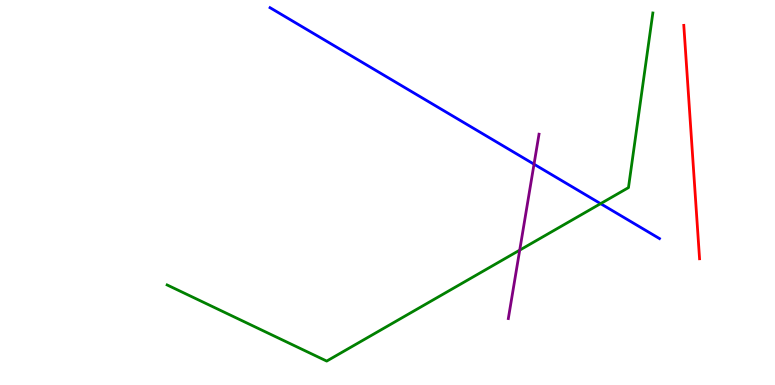[{'lines': ['blue', 'red'], 'intersections': []}, {'lines': ['green', 'red'], 'intersections': []}, {'lines': ['purple', 'red'], 'intersections': []}, {'lines': ['blue', 'green'], 'intersections': [{'x': 7.75, 'y': 4.71}]}, {'lines': ['blue', 'purple'], 'intersections': [{'x': 6.89, 'y': 5.74}]}, {'lines': ['green', 'purple'], 'intersections': [{'x': 6.71, 'y': 3.5}]}]